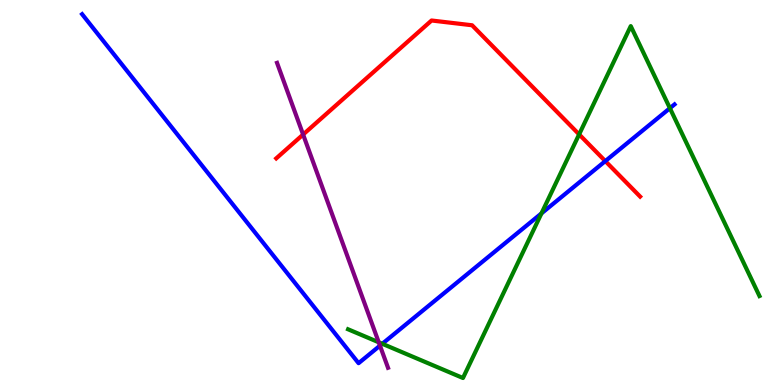[{'lines': ['blue', 'red'], 'intersections': [{'x': 7.81, 'y': 5.82}]}, {'lines': ['green', 'red'], 'intersections': [{'x': 7.47, 'y': 6.51}]}, {'lines': ['purple', 'red'], 'intersections': [{'x': 3.91, 'y': 6.51}]}, {'lines': ['blue', 'green'], 'intersections': [{'x': 4.93, 'y': 1.07}, {'x': 6.99, 'y': 4.46}, {'x': 8.64, 'y': 7.19}]}, {'lines': ['blue', 'purple'], 'intersections': [{'x': 4.9, 'y': 1.02}]}, {'lines': ['green', 'purple'], 'intersections': [{'x': 4.89, 'y': 1.11}]}]